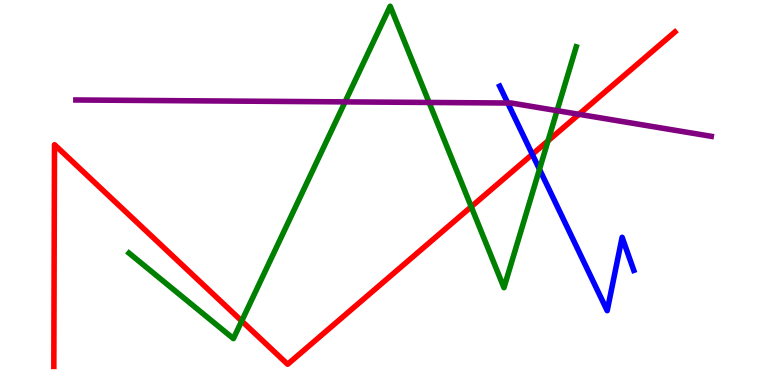[{'lines': ['blue', 'red'], 'intersections': [{'x': 6.87, 'y': 5.99}]}, {'lines': ['green', 'red'], 'intersections': [{'x': 3.12, 'y': 1.66}, {'x': 6.08, 'y': 4.63}, {'x': 7.07, 'y': 6.34}]}, {'lines': ['purple', 'red'], 'intersections': [{'x': 7.47, 'y': 7.03}]}, {'lines': ['blue', 'green'], 'intersections': [{'x': 6.96, 'y': 5.6}]}, {'lines': ['blue', 'purple'], 'intersections': [{'x': 6.55, 'y': 7.32}]}, {'lines': ['green', 'purple'], 'intersections': [{'x': 4.45, 'y': 7.35}, {'x': 5.54, 'y': 7.34}, {'x': 7.19, 'y': 7.13}]}]